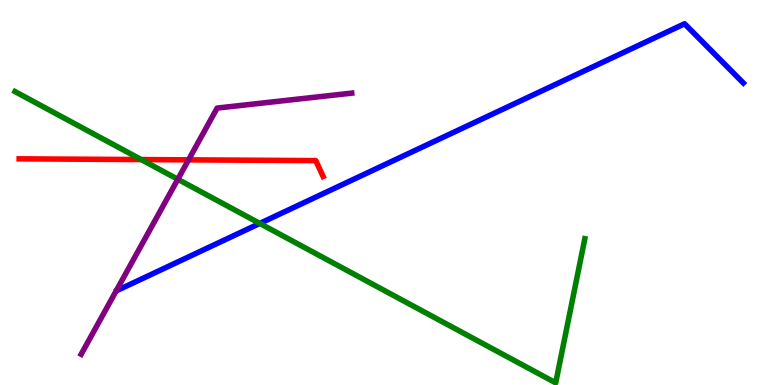[{'lines': ['blue', 'red'], 'intersections': []}, {'lines': ['green', 'red'], 'intersections': [{'x': 1.82, 'y': 5.86}]}, {'lines': ['purple', 'red'], 'intersections': [{'x': 2.43, 'y': 5.85}]}, {'lines': ['blue', 'green'], 'intersections': [{'x': 3.35, 'y': 4.2}]}, {'lines': ['blue', 'purple'], 'intersections': []}, {'lines': ['green', 'purple'], 'intersections': [{'x': 2.29, 'y': 5.34}]}]